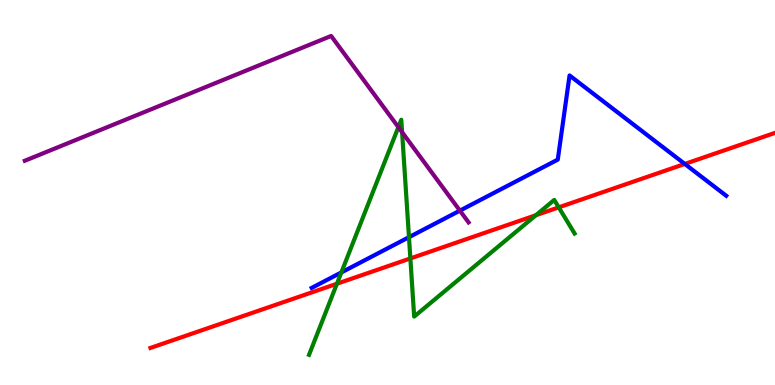[{'lines': ['blue', 'red'], 'intersections': [{'x': 8.84, 'y': 5.74}]}, {'lines': ['green', 'red'], 'intersections': [{'x': 4.35, 'y': 2.63}, {'x': 5.3, 'y': 3.29}, {'x': 6.91, 'y': 4.41}, {'x': 7.21, 'y': 4.61}]}, {'lines': ['purple', 'red'], 'intersections': []}, {'lines': ['blue', 'green'], 'intersections': [{'x': 4.4, 'y': 2.92}, {'x': 5.28, 'y': 3.84}]}, {'lines': ['blue', 'purple'], 'intersections': [{'x': 5.93, 'y': 4.53}]}, {'lines': ['green', 'purple'], 'intersections': [{'x': 5.14, 'y': 6.7}, {'x': 5.19, 'y': 6.57}]}]